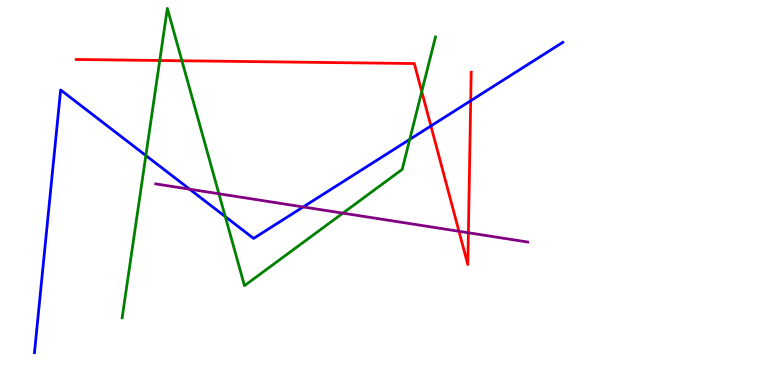[{'lines': ['blue', 'red'], 'intersections': [{'x': 5.56, 'y': 6.73}, {'x': 6.07, 'y': 7.38}]}, {'lines': ['green', 'red'], 'intersections': [{'x': 2.06, 'y': 8.43}, {'x': 2.35, 'y': 8.42}, {'x': 5.44, 'y': 7.62}]}, {'lines': ['purple', 'red'], 'intersections': [{'x': 5.92, 'y': 3.99}, {'x': 6.04, 'y': 3.95}]}, {'lines': ['blue', 'green'], 'intersections': [{'x': 1.88, 'y': 5.96}, {'x': 2.91, 'y': 4.37}, {'x': 5.29, 'y': 6.38}]}, {'lines': ['blue', 'purple'], 'intersections': [{'x': 2.45, 'y': 5.09}, {'x': 3.91, 'y': 4.62}]}, {'lines': ['green', 'purple'], 'intersections': [{'x': 2.82, 'y': 4.97}, {'x': 4.42, 'y': 4.46}]}]